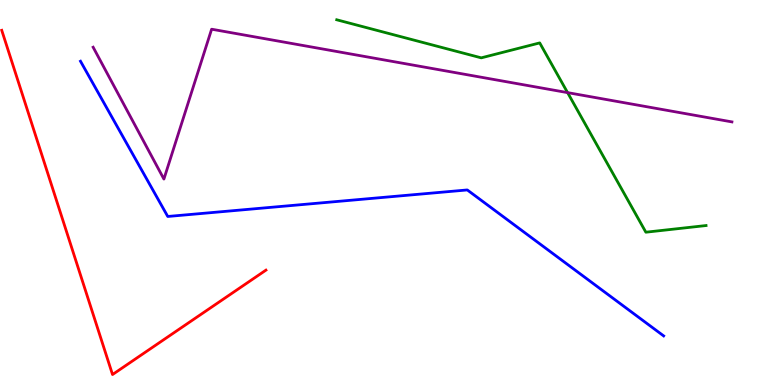[{'lines': ['blue', 'red'], 'intersections': []}, {'lines': ['green', 'red'], 'intersections': []}, {'lines': ['purple', 'red'], 'intersections': []}, {'lines': ['blue', 'green'], 'intersections': []}, {'lines': ['blue', 'purple'], 'intersections': []}, {'lines': ['green', 'purple'], 'intersections': [{'x': 7.32, 'y': 7.59}]}]